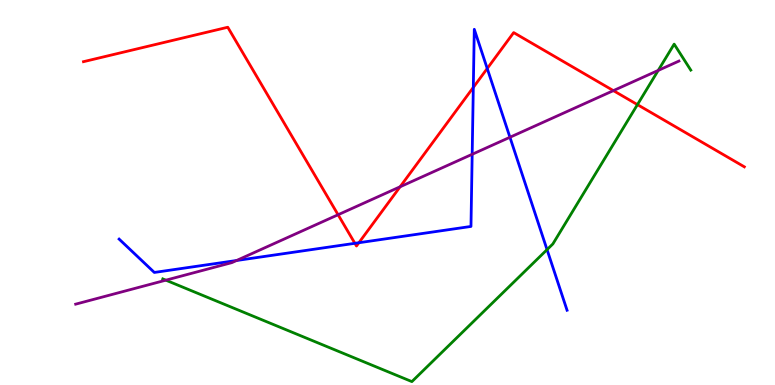[{'lines': ['blue', 'red'], 'intersections': [{'x': 4.58, 'y': 3.68}, {'x': 4.63, 'y': 3.7}, {'x': 6.11, 'y': 7.73}, {'x': 6.29, 'y': 8.22}]}, {'lines': ['green', 'red'], 'intersections': [{'x': 8.23, 'y': 7.28}]}, {'lines': ['purple', 'red'], 'intersections': [{'x': 4.36, 'y': 4.42}, {'x': 5.16, 'y': 5.15}, {'x': 7.91, 'y': 7.65}]}, {'lines': ['blue', 'green'], 'intersections': [{'x': 7.06, 'y': 3.52}]}, {'lines': ['blue', 'purple'], 'intersections': [{'x': 3.05, 'y': 3.23}, {'x': 6.09, 'y': 5.99}, {'x': 6.58, 'y': 6.43}]}, {'lines': ['green', 'purple'], 'intersections': [{'x': 2.14, 'y': 2.72}, {'x': 8.49, 'y': 8.17}]}]